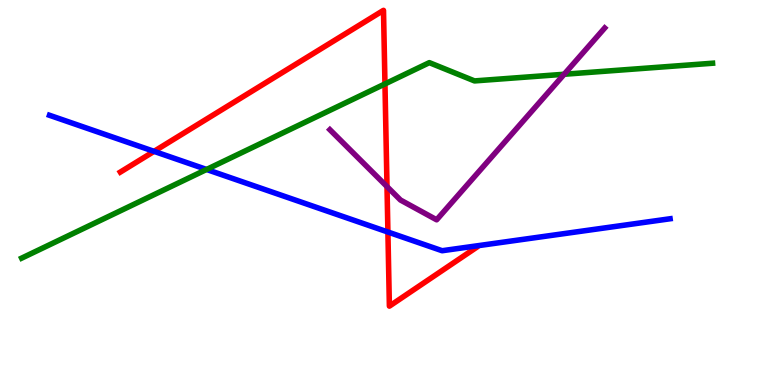[{'lines': ['blue', 'red'], 'intersections': [{'x': 1.99, 'y': 6.07}, {'x': 5.01, 'y': 3.97}]}, {'lines': ['green', 'red'], 'intersections': [{'x': 4.97, 'y': 7.82}]}, {'lines': ['purple', 'red'], 'intersections': [{'x': 4.99, 'y': 5.15}]}, {'lines': ['blue', 'green'], 'intersections': [{'x': 2.67, 'y': 5.6}]}, {'lines': ['blue', 'purple'], 'intersections': []}, {'lines': ['green', 'purple'], 'intersections': [{'x': 7.28, 'y': 8.07}]}]